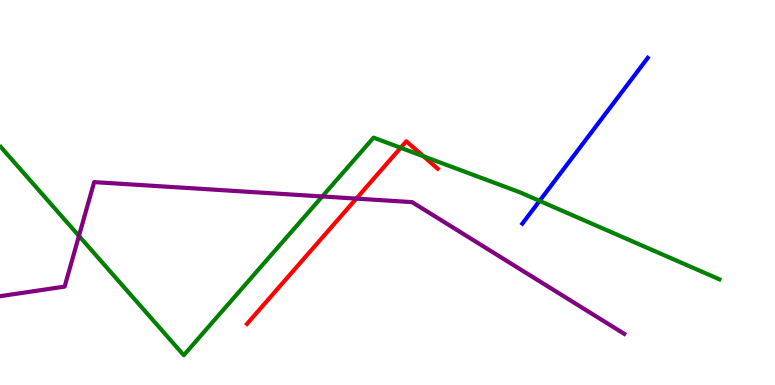[{'lines': ['blue', 'red'], 'intersections': []}, {'lines': ['green', 'red'], 'intersections': [{'x': 5.17, 'y': 6.16}, {'x': 5.46, 'y': 5.94}]}, {'lines': ['purple', 'red'], 'intersections': [{'x': 4.6, 'y': 4.84}]}, {'lines': ['blue', 'green'], 'intersections': [{'x': 6.96, 'y': 4.78}]}, {'lines': ['blue', 'purple'], 'intersections': []}, {'lines': ['green', 'purple'], 'intersections': [{'x': 1.02, 'y': 3.87}, {'x': 4.16, 'y': 4.9}]}]